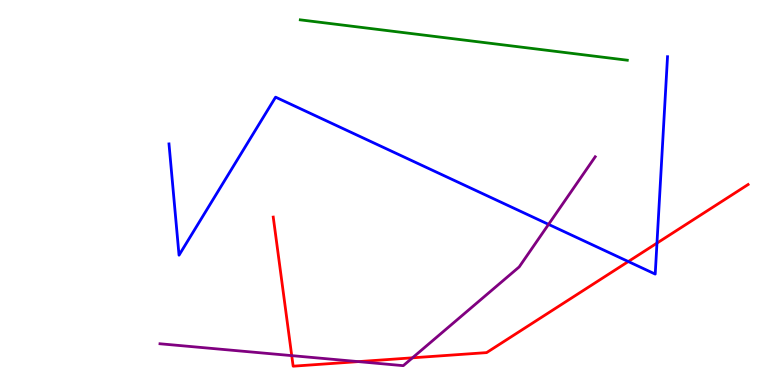[{'lines': ['blue', 'red'], 'intersections': [{'x': 8.11, 'y': 3.21}, {'x': 8.48, 'y': 3.69}]}, {'lines': ['green', 'red'], 'intersections': []}, {'lines': ['purple', 'red'], 'intersections': [{'x': 3.76, 'y': 0.763}, {'x': 4.62, 'y': 0.607}, {'x': 5.32, 'y': 0.706}]}, {'lines': ['blue', 'green'], 'intersections': []}, {'lines': ['blue', 'purple'], 'intersections': [{'x': 7.08, 'y': 4.17}]}, {'lines': ['green', 'purple'], 'intersections': []}]